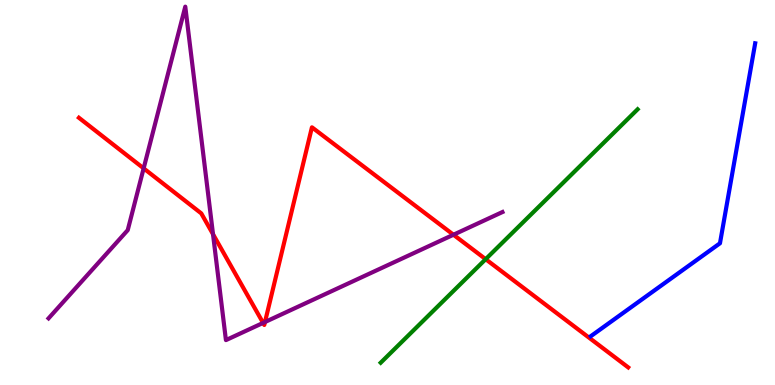[{'lines': ['blue', 'red'], 'intersections': []}, {'lines': ['green', 'red'], 'intersections': [{'x': 6.27, 'y': 3.27}]}, {'lines': ['purple', 'red'], 'intersections': [{'x': 1.85, 'y': 5.63}, {'x': 2.75, 'y': 3.92}, {'x': 3.39, 'y': 1.61}, {'x': 3.42, 'y': 1.64}, {'x': 5.85, 'y': 3.9}]}, {'lines': ['blue', 'green'], 'intersections': []}, {'lines': ['blue', 'purple'], 'intersections': []}, {'lines': ['green', 'purple'], 'intersections': []}]